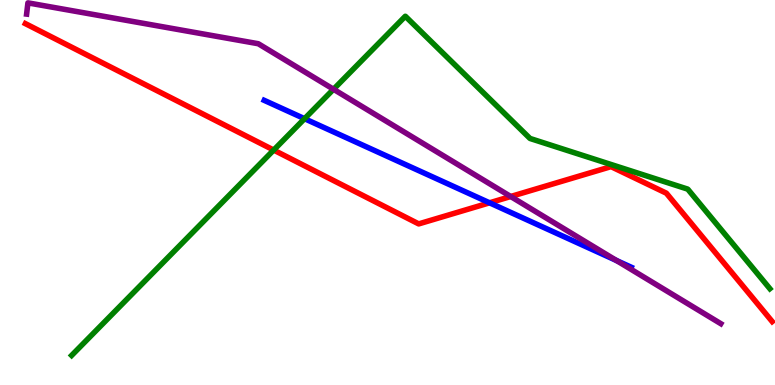[{'lines': ['blue', 'red'], 'intersections': [{'x': 6.32, 'y': 4.73}]}, {'lines': ['green', 'red'], 'intersections': [{'x': 3.53, 'y': 6.1}]}, {'lines': ['purple', 'red'], 'intersections': [{'x': 6.59, 'y': 4.9}]}, {'lines': ['blue', 'green'], 'intersections': [{'x': 3.93, 'y': 6.92}]}, {'lines': ['blue', 'purple'], 'intersections': [{'x': 7.95, 'y': 3.23}]}, {'lines': ['green', 'purple'], 'intersections': [{'x': 4.3, 'y': 7.68}]}]